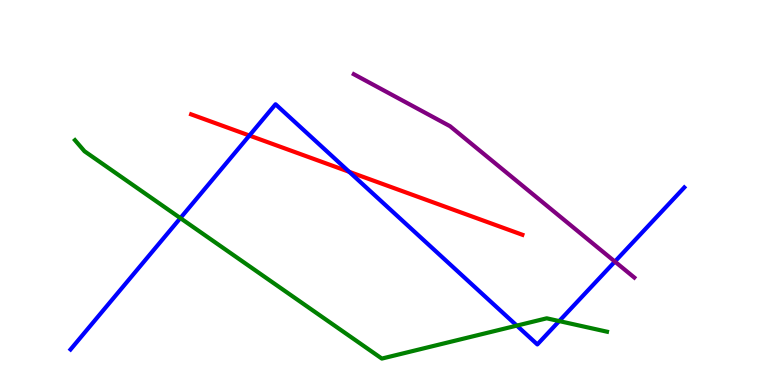[{'lines': ['blue', 'red'], 'intersections': [{'x': 3.22, 'y': 6.48}, {'x': 4.51, 'y': 5.54}]}, {'lines': ['green', 'red'], 'intersections': []}, {'lines': ['purple', 'red'], 'intersections': []}, {'lines': ['blue', 'green'], 'intersections': [{'x': 2.33, 'y': 4.33}, {'x': 6.67, 'y': 1.54}, {'x': 7.22, 'y': 1.66}]}, {'lines': ['blue', 'purple'], 'intersections': [{'x': 7.93, 'y': 3.21}]}, {'lines': ['green', 'purple'], 'intersections': []}]